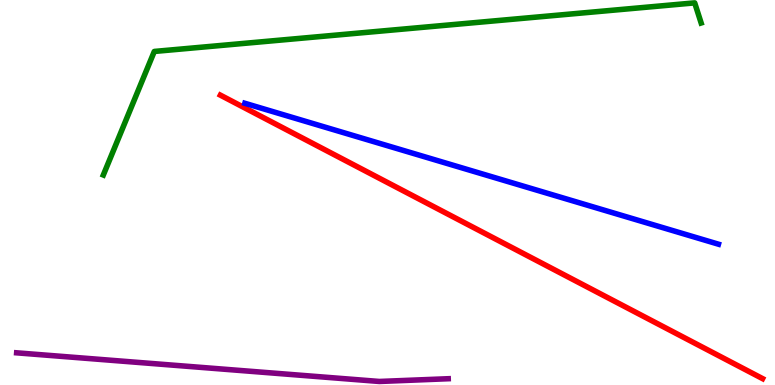[{'lines': ['blue', 'red'], 'intersections': []}, {'lines': ['green', 'red'], 'intersections': []}, {'lines': ['purple', 'red'], 'intersections': []}, {'lines': ['blue', 'green'], 'intersections': []}, {'lines': ['blue', 'purple'], 'intersections': []}, {'lines': ['green', 'purple'], 'intersections': []}]